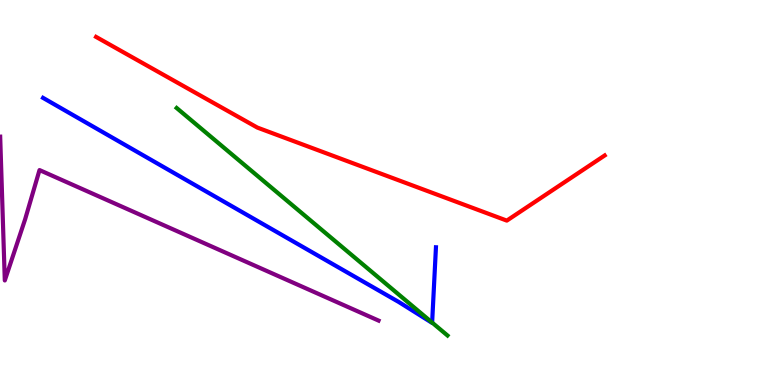[{'lines': ['blue', 'red'], 'intersections': []}, {'lines': ['green', 'red'], 'intersections': []}, {'lines': ['purple', 'red'], 'intersections': []}, {'lines': ['blue', 'green'], 'intersections': [{'x': 5.58, 'y': 1.62}]}, {'lines': ['blue', 'purple'], 'intersections': []}, {'lines': ['green', 'purple'], 'intersections': []}]